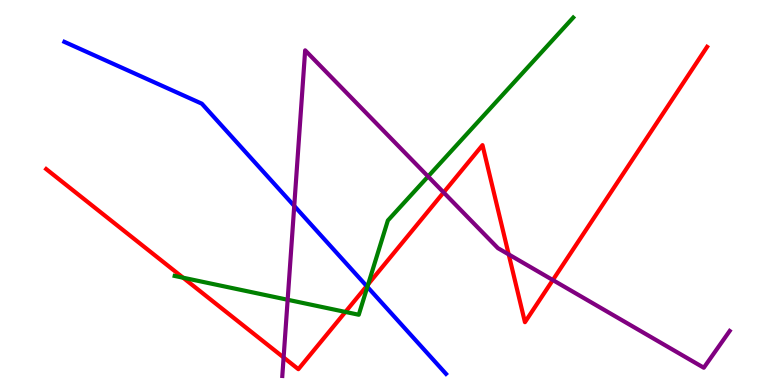[{'lines': ['blue', 'red'], 'intersections': [{'x': 4.73, 'y': 2.57}]}, {'lines': ['green', 'red'], 'intersections': [{'x': 2.36, 'y': 2.79}, {'x': 4.46, 'y': 1.9}, {'x': 4.75, 'y': 2.62}]}, {'lines': ['purple', 'red'], 'intersections': [{'x': 3.66, 'y': 0.715}, {'x': 5.72, 'y': 5.0}, {'x': 6.56, 'y': 3.39}, {'x': 7.13, 'y': 2.73}]}, {'lines': ['blue', 'green'], 'intersections': [{'x': 4.74, 'y': 2.55}]}, {'lines': ['blue', 'purple'], 'intersections': [{'x': 3.8, 'y': 4.65}]}, {'lines': ['green', 'purple'], 'intersections': [{'x': 3.71, 'y': 2.21}, {'x': 5.52, 'y': 5.42}]}]